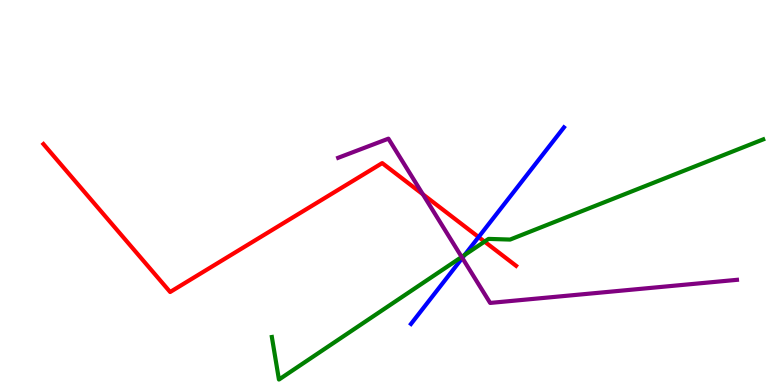[{'lines': ['blue', 'red'], 'intersections': [{'x': 6.18, 'y': 3.84}]}, {'lines': ['green', 'red'], 'intersections': [{'x': 6.25, 'y': 3.72}]}, {'lines': ['purple', 'red'], 'intersections': [{'x': 5.46, 'y': 4.95}]}, {'lines': ['blue', 'green'], 'intersections': [{'x': 6.0, 'y': 3.38}]}, {'lines': ['blue', 'purple'], 'intersections': [{'x': 5.97, 'y': 3.3}]}, {'lines': ['green', 'purple'], 'intersections': [{'x': 5.96, 'y': 3.33}]}]